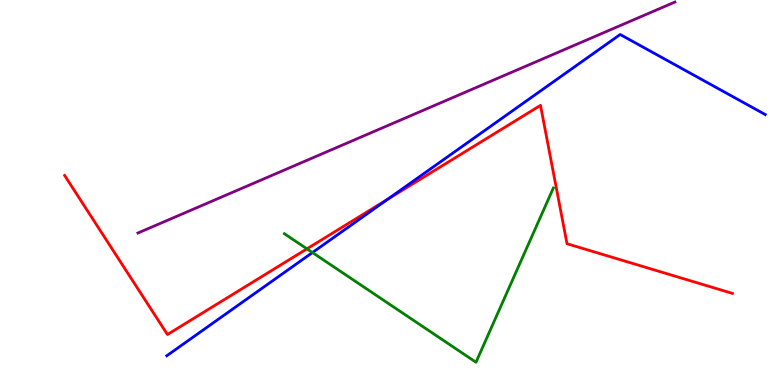[{'lines': ['blue', 'red'], 'intersections': [{'x': 5.0, 'y': 4.82}]}, {'lines': ['green', 'red'], 'intersections': [{'x': 3.96, 'y': 3.54}]}, {'lines': ['purple', 'red'], 'intersections': []}, {'lines': ['blue', 'green'], 'intersections': [{'x': 4.03, 'y': 3.44}]}, {'lines': ['blue', 'purple'], 'intersections': []}, {'lines': ['green', 'purple'], 'intersections': []}]